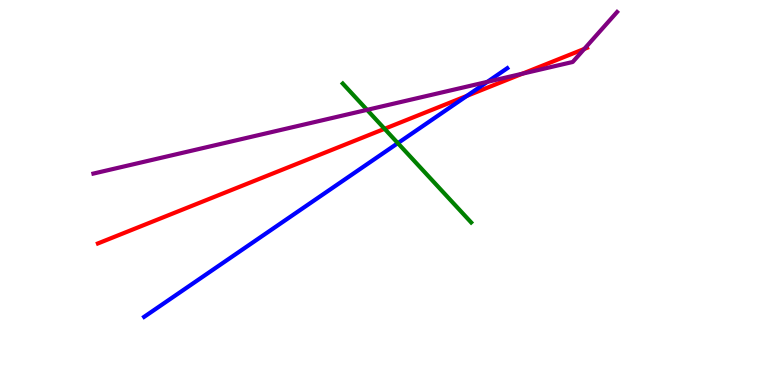[{'lines': ['blue', 'red'], 'intersections': [{'x': 6.02, 'y': 7.51}]}, {'lines': ['green', 'red'], 'intersections': [{'x': 4.96, 'y': 6.65}]}, {'lines': ['purple', 'red'], 'intersections': [{'x': 6.74, 'y': 8.09}, {'x': 7.54, 'y': 8.73}]}, {'lines': ['blue', 'green'], 'intersections': [{'x': 5.13, 'y': 6.28}]}, {'lines': ['blue', 'purple'], 'intersections': [{'x': 6.29, 'y': 7.87}]}, {'lines': ['green', 'purple'], 'intersections': [{'x': 4.74, 'y': 7.15}]}]